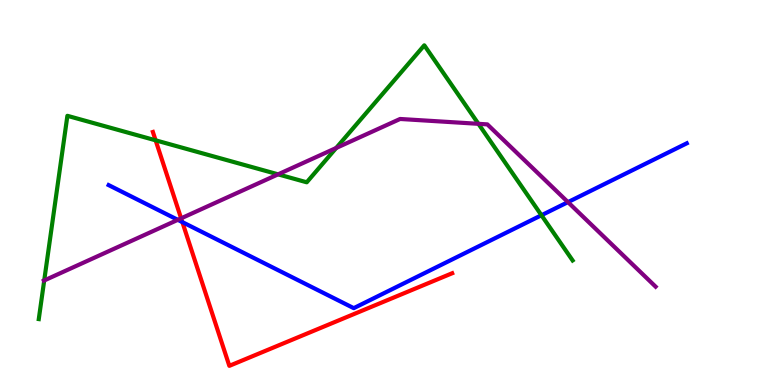[{'lines': ['blue', 'red'], 'intersections': [{'x': 2.35, 'y': 4.23}]}, {'lines': ['green', 'red'], 'intersections': [{'x': 2.01, 'y': 6.36}]}, {'lines': ['purple', 'red'], 'intersections': [{'x': 2.34, 'y': 4.33}]}, {'lines': ['blue', 'green'], 'intersections': [{'x': 6.99, 'y': 4.41}]}, {'lines': ['blue', 'purple'], 'intersections': [{'x': 2.29, 'y': 4.29}, {'x': 7.33, 'y': 4.75}]}, {'lines': ['green', 'purple'], 'intersections': [{'x': 0.57, 'y': 2.72}, {'x': 3.59, 'y': 5.47}, {'x': 4.34, 'y': 6.16}, {'x': 6.17, 'y': 6.78}]}]